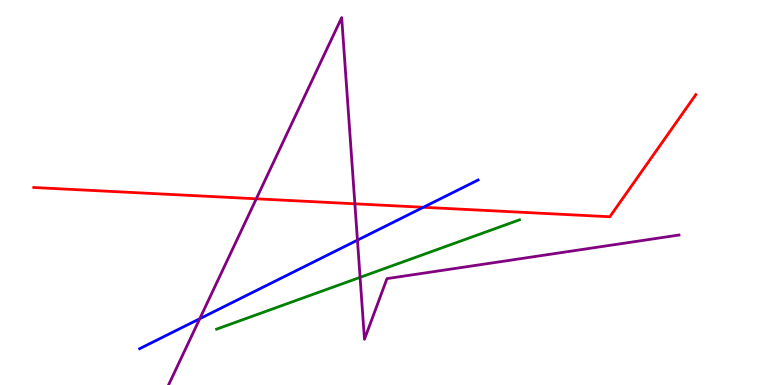[{'lines': ['blue', 'red'], 'intersections': [{'x': 5.46, 'y': 4.62}]}, {'lines': ['green', 'red'], 'intersections': []}, {'lines': ['purple', 'red'], 'intersections': [{'x': 3.31, 'y': 4.84}, {'x': 4.58, 'y': 4.71}]}, {'lines': ['blue', 'green'], 'intersections': []}, {'lines': ['blue', 'purple'], 'intersections': [{'x': 2.58, 'y': 1.72}, {'x': 4.61, 'y': 3.76}]}, {'lines': ['green', 'purple'], 'intersections': [{'x': 4.65, 'y': 2.8}]}]